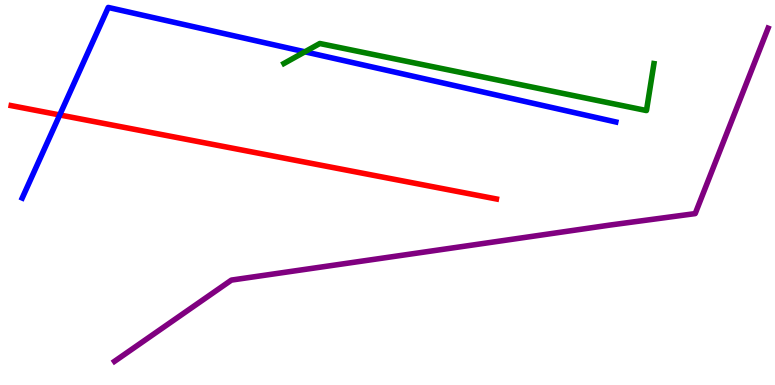[{'lines': ['blue', 'red'], 'intersections': [{'x': 0.771, 'y': 7.01}]}, {'lines': ['green', 'red'], 'intersections': []}, {'lines': ['purple', 'red'], 'intersections': []}, {'lines': ['blue', 'green'], 'intersections': [{'x': 3.93, 'y': 8.65}]}, {'lines': ['blue', 'purple'], 'intersections': []}, {'lines': ['green', 'purple'], 'intersections': []}]